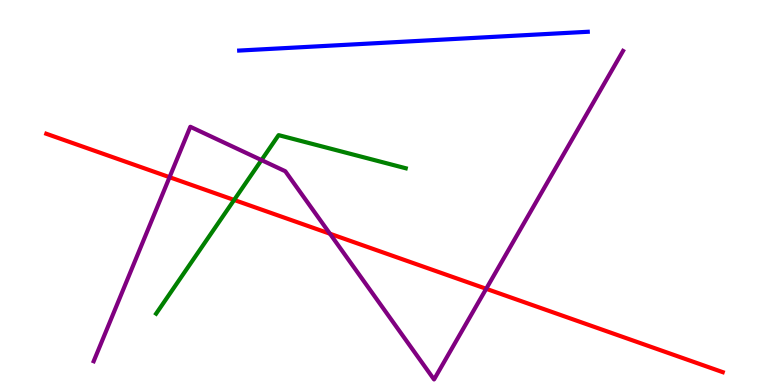[{'lines': ['blue', 'red'], 'intersections': []}, {'lines': ['green', 'red'], 'intersections': [{'x': 3.02, 'y': 4.81}]}, {'lines': ['purple', 'red'], 'intersections': [{'x': 2.19, 'y': 5.4}, {'x': 4.26, 'y': 3.93}, {'x': 6.27, 'y': 2.5}]}, {'lines': ['blue', 'green'], 'intersections': []}, {'lines': ['blue', 'purple'], 'intersections': []}, {'lines': ['green', 'purple'], 'intersections': [{'x': 3.37, 'y': 5.84}]}]